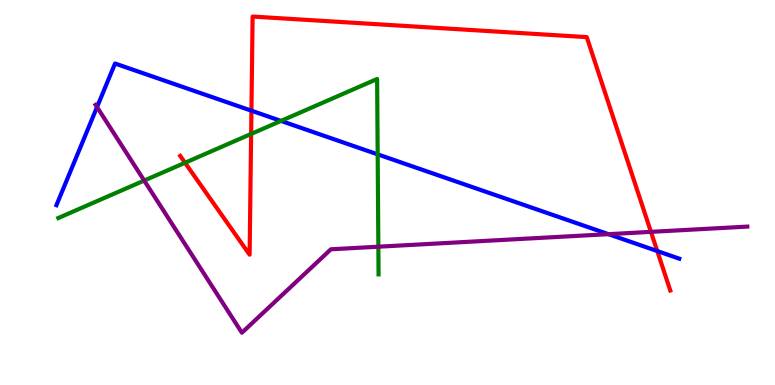[{'lines': ['blue', 'red'], 'intersections': [{'x': 3.24, 'y': 7.12}, {'x': 8.48, 'y': 3.48}]}, {'lines': ['green', 'red'], 'intersections': [{'x': 2.39, 'y': 5.77}, {'x': 3.24, 'y': 6.52}]}, {'lines': ['purple', 'red'], 'intersections': [{'x': 8.4, 'y': 3.98}]}, {'lines': ['blue', 'green'], 'intersections': [{'x': 3.63, 'y': 6.86}, {'x': 4.87, 'y': 5.99}]}, {'lines': ['blue', 'purple'], 'intersections': [{'x': 1.25, 'y': 7.22}, {'x': 7.85, 'y': 3.92}]}, {'lines': ['green', 'purple'], 'intersections': [{'x': 1.86, 'y': 5.31}, {'x': 4.88, 'y': 3.59}]}]